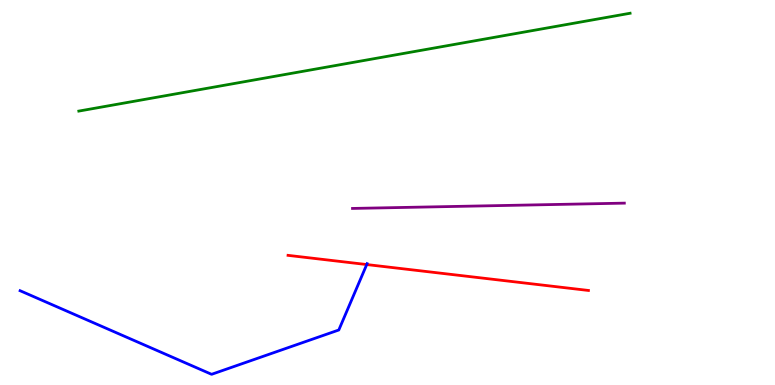[{'lines': ['blue', 'red'], 'intersections': [{'x': 4.73, 'y': 3.13}]}, {'lines': ['green', 'red'], 'intersections': []}, {'lines': ['purple', 'red'], 'intersections': []}, {'lines': ['blue', 'green'], 'intersections': []}, {'lines': ['blue', 'purple'], 'intersections': []}, {'lines': ['green', 'purple'], 'intersections': []}]